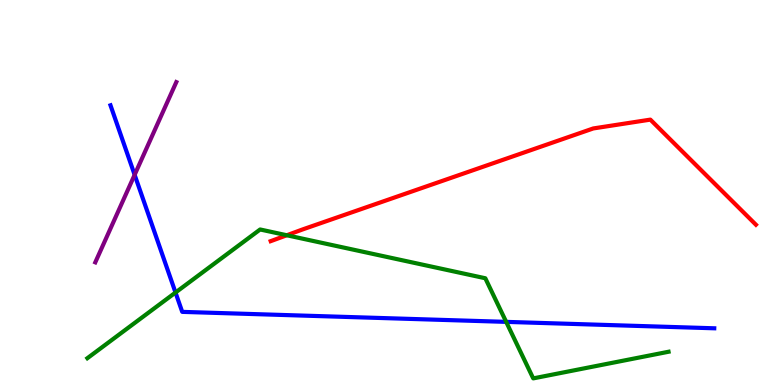[{'lines': ['blue', 'red'], 'intersections': []}, {'lines': ['green', 'red'], 'intersections': [{'x': 3.7, 'y': 3.89}]}, {'lines': ['purple', 'red'], 'intersections': []}, {'lines': ['blue', 'green'], 'intersections': [{'x': 2.26, 'y': 2.4}, {'x': 6.53, 'y': 1.64}]}, {'lines': ['blue', 'purple'], 'intersections': [{'x': 1.74, 'y': 5.46}]}, {'lines': ['green', 'purple'], 'intersections': []}]